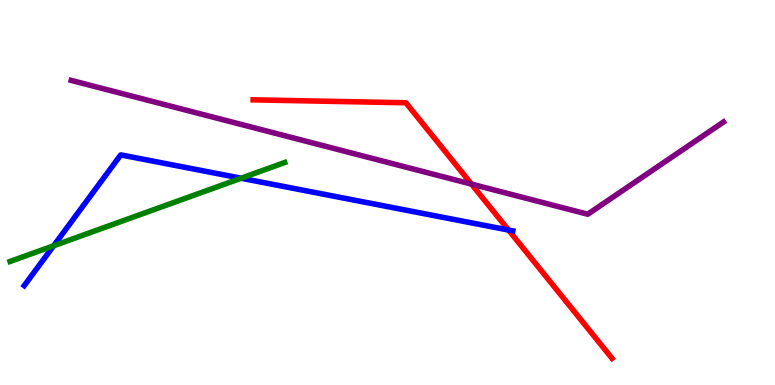[{'lines': ['blue', 'red'], 'intersections': [{'x': 6.56, 'y': 4.02}]}, {'lines': ['green', 'red'], 'intersections': []}, {'lines': ['purple', 'red'], 'intersections': [{'x': 6.08, 'y': 5.22}]}, {'lines': ['blue', 'green'], 'intersections': [{'x': 0.692, 'y': 3.62}, {'x': 3.11, 'y': 5.37}]}, {'lines': ['blue', 'purple'], 'intersections': []}, {'lines': ['green', 'purple'], 'intersections': []}]